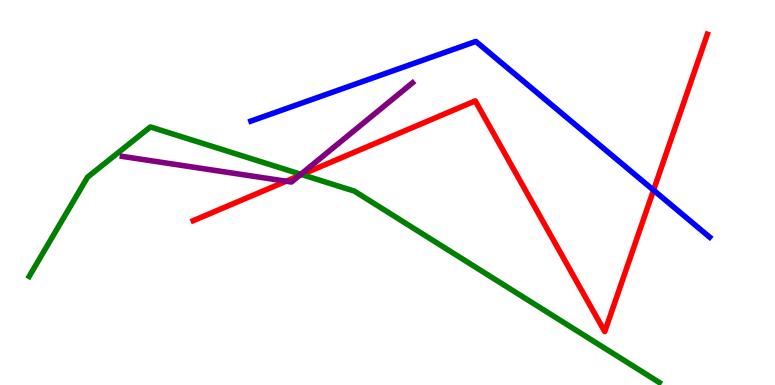[{'lines': ['blue', 'red'], 'intersections': [{'x': 8.43, 'y': 5.06}]}, {'lines': ['green', 'red'], 'intersections': [{'x': 3.89, 'y': 5.47}]}, {'lines': ['purple', 'red'], 'intersections': [{'x': 3.69, 'y': 5.29}, {'x': 3.86, 'y': 5.44}]}, {'lines': ['blue', 'green'], 'intersections': []}, {'lines': ['blue', 'purple'], 'intersections': []}, {'lines': ['green', 'purple'], 'intersections': [{'x': 3.88, 'y': 5.47}]}]